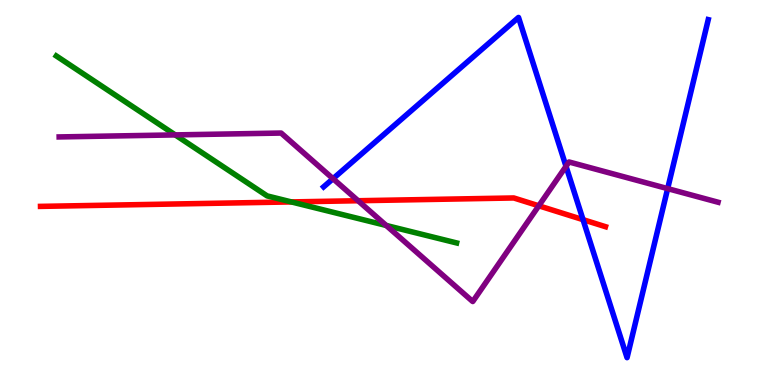[{'lines': ['blue', 'red'], 'intersections': [{'x': 7.52, 'y': 4.29}]}, {'lines': ['green', 'red'], 'intersections': [{'x': 3.76, 'y': 4.76}]}, {'lines': ['purple', 'red'], 'intersections': [{'x': 4.62, 'y': 4.79}, {'x': 6.95, 'y': 4.65}]}, {'lines': ['blue', 'green'], 'intersections': []}, {'lines': ['blue', 'purple'], 'intersections': [{'x': 4.3, 'y': 5.36}, {'x': 7.3, 'y': 5.68}, {'x': 8.62, 'y': 5.1}]}, {'lines': ['green', 'purple'], 'intersections': [{'x': 2.26, 'y': 6.5}, {'x': 4.98, 'y': 4.14}]}]